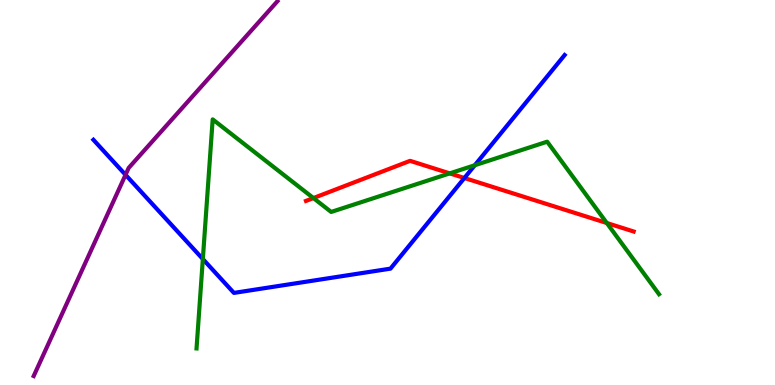[{'lines': ['blue', 'red'], 'intersections': [{'x': 5.99, 'y': 5.38}]}, {'lines': ['green', 'red'], 'intersections': [{'x': 4.04, 'y': 4.86}, {'x': 5.8, 'y': 5.5}, {'x': 7.83, 'y': 4.21}]}, {'lines': ['purple', 'red'], 'intersections': []}, {'lines': ['blue', 'green'], 'intersections': [{'x': 2.62, 'y': 3.27}, {'x': 6.13, 'y': 5.71}]}, {'lines': ['blue', 'purple'], 'intersections': [{'x': 1.62, 'y': 5.46}]}, {'lines': ['green', 'purple'], 'intersections': []}]